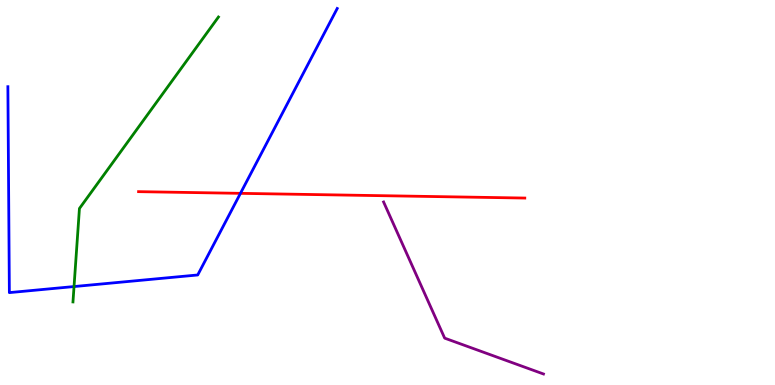[{'lines': ['blue', 'red'], 'intersections': [{'x': 3.1, 'y': 4.98}]}, {'lines': ['green', 'red'], 'intersections': []}, {'lines': ['purple', 'red'], 'intersections': []}, {'lines': ['blue', 'green'], 'intersections': [{'x': 0.955, 'y': 2.56}]}, {'lines': ['blue', 'purple'], 'intersections': []}, {'lines': ['green', 'purple'], 'intersections': []}]